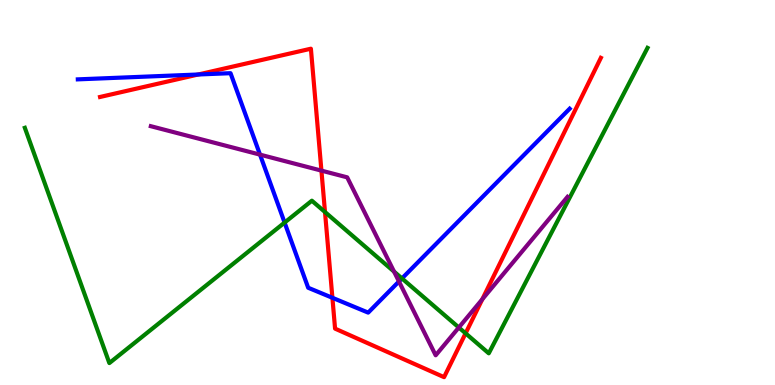[{'lines': ['blue', 'red'], 'intersections': [{'x': 2.56, 'y': 8.07}, {'x': 4.29, 'y': 2.27}]}, {'lines': ['green', 'red'], 'intersections': [{'x': 4.19, 'y': 4.49}, {'x': 6.01, 'y': 1.34}]}, {'lines': ['purple', 'red'], 'intersections': [{'x': 4.15, 'y': 5.57}, {'x': 6.22, 'y': 2.23}]}, {'lines': ['blue', 'green'], 'intersections': [{'x': 3.67, 'y': 4.22}, {'x': 5.19, 'y': 2.77}]}, {'lines': ['blue', 'purple'], 'intersections': [{'x': 3.35, 'y': 5.98}, {'x': 5.15, 'y': 2.69}]}, {'lines': ['green', 'purple'], 'intersections': [{'x': 5.08, 'y': 2.95}, {'x': 5.92, 'y': 1.49}]}]